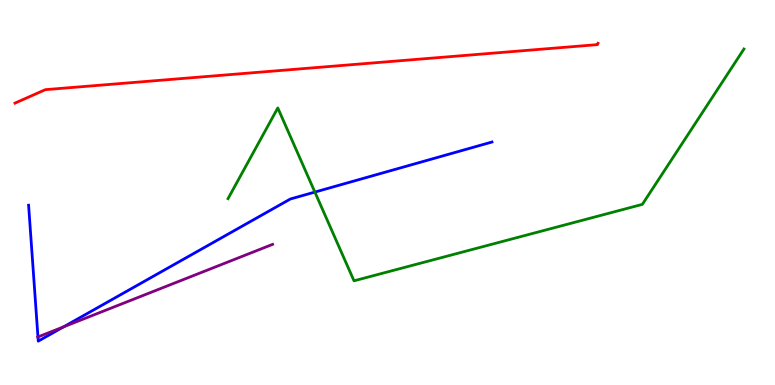[{'lines': ['blue', 'red'], 'intersections': []}, {'lines': ['green', 'red'], 'intersections': []}, {'lines': ['purple', 'red'], 'intersections': []}, {'lines': ['blue', 'green'], 'intersections': [{'x': 4.06, 'y': 5.01}]}, {'lines': ['blue', 'purple'], 'intersections': [{'x': 0.49, 'y': 1.25}, {'x': 0.822, 'y': 1.51}]}, {'lines': ['green', 'purple'], 'intersections': []}]